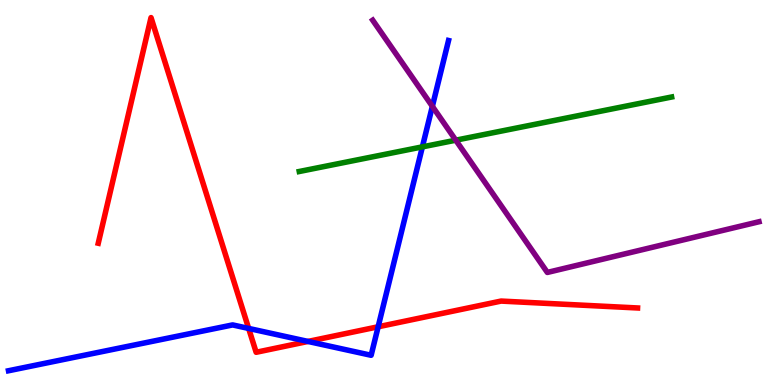[{'lines': ['blue', 'red'], 'intersections': [{'x': 3.21, 'y': 1.47}, {'x': 3.97, 'y': 1.13}, {'x': 4.88, 'y': 1.51}]}, {'lines': ['green', 'red'], 'intersections': []}, {'lines': ['purple', 'red'], 'intersections': []}, {'lines': ['blue', 'green'], 'intersections': [{'x': 5.45, 'y': 6.19}]}, {'lines': ['blue', 'purple'], 'intersections': [{'x': 5.58, 'y': 7.24}]}, {'lines': ['green', 'purple'], 'intersections': [{'x': 5.88, 'y': 6.36}]}]